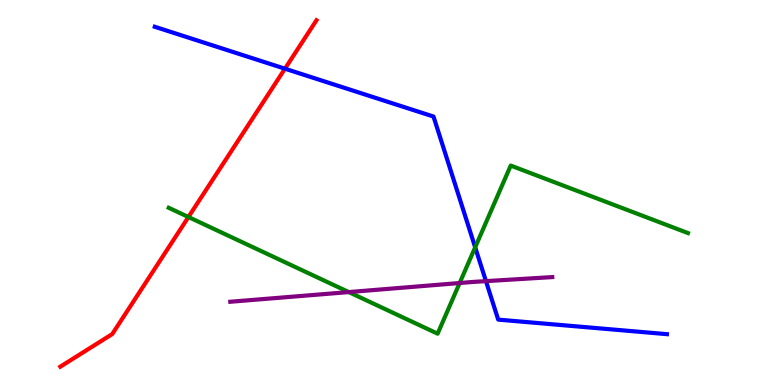[{'lines': ['blue', 'red'], 'intersections': [{'x': 3.68, 'y': 8.22}]}, {'lines': ['green', 'red'], 'intersections': [{'x': 2.43, 'y': 4.36}]}, {'lines': ['purple', 'red'], 'intersections': []}, {'lines': ['blue', 'green'], 'intersections': [{'x': 6.13, 'y': 3.58}]}, {'lines': ['blue', 'purple'], 'intersections': [{'x': 6.27, 'y': 2.7}]}, {'lines': ['green', 'purple'], 'intersections': [{'x': 4.5, 'y': 2.41}, {'x': 5.93, 'y': 2.65}]}]